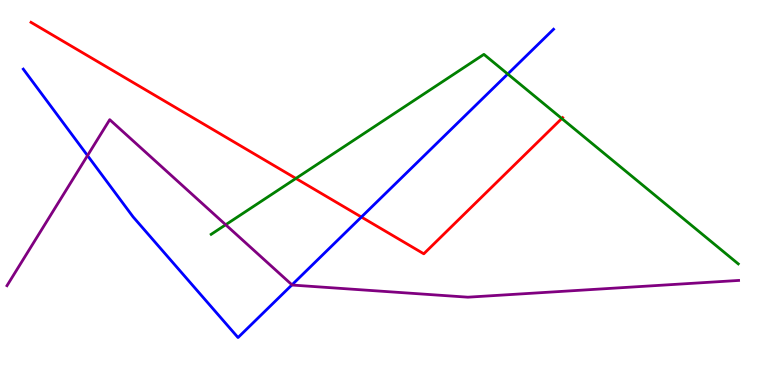[{'lines': ['blue', 'red'], 'intersections': [{'x': 4.66, 'y': 4.36}]}, {'lines': ['green', 'red'], 'intersections': [{'x': 3.82, 'y': 5.37}, {'x': 7.25, 'y': 6.92}]}, {'lines': ['purple', 'red'], 'intersections': []}, {'lines': ['blue', 'green'], 'intersections': [{'x': 6.55, 'y': 8.08}]}, {'lines': ['blue', 'purple'], 'intersections': [{'x': 1.13, 'y': 5.96}, {'x': 3.77, 'y': 2.6}]}, {'lines': ['green', 'purple'], 'intersections': [{'x': 2.91, 'y': 4.16}]}]